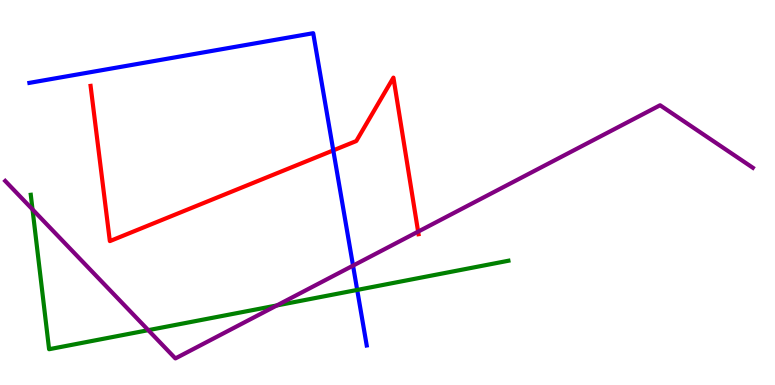[{'lines': ['blue', 'red'], 'intersections': [{'x': 4.3, 'y': 6.09}]}, {'lines': ['green', 'red'], 'intersections': []}, {'lines': ['purple', 'red'], 'intersections': [{'x': 5.4, 'y': 3.98}]}, {'lines': ['blue', 'green'], 'intersections': [{'x': 4.61, 'y': 2.47}]}, {'lines': ['blue', 'purple'], 'intersections': [{'x': 4.56, 'y': 3.1}]}, {'lines': ['green', 'purple'], 'intersections': [{'x': 0.42, 'y': 4.56}, {'x': 1.91, 'y': 1.42}, {'x': 3.57, 'y': 2.07}]}]